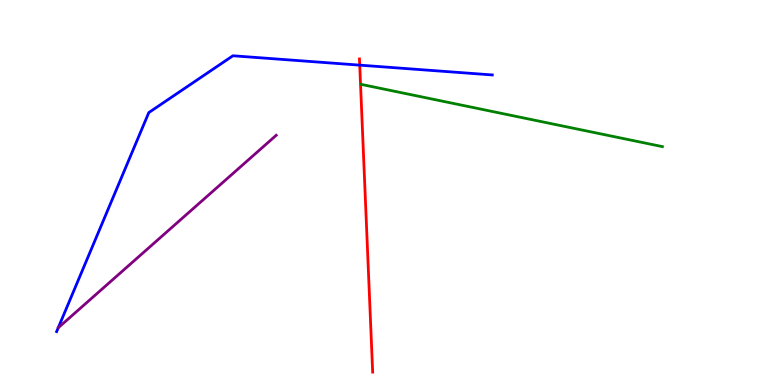[{'lines': ['blue', 'red'], 'intersections': [{'x': 4.64, 'y': 8.31}]}, {'lines': ['green', 'red'], 'intersections': []}, {'lines': ['purple', 'red'], 'intersections': []}, {'lines': ['blue', 'green'], 'intersections': []}, {'lines': ['blue', 'purple'], 'intersections': []}, {'lines': ['green', 'purple'], 'intersections': []}]